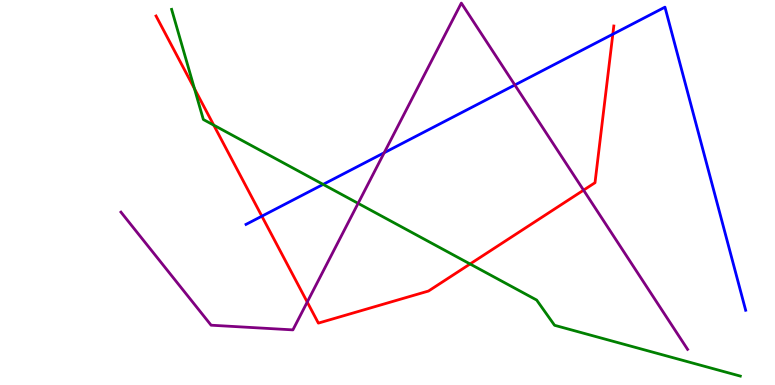[{'lines': ['blue', 'red'], 'intersections': [{'x': 3.38, 'y': 4.38}, {'x': 7.91, 'y': 9.11}]}, {'lines': ['green', 'red'], 'intersections': [{'x': 2.51, 'y': 7.7}, {'x': 2.76, 'y': 6.75}, {'x': 6.07, 'y': 3.14}]}, {'lines': ['purple', 'red'], 'intersections': [{'x': 3.96, 'y': 2.15}, {'x': 7.53, 'y': 5.06}]}, {'lines': ['blue', 'green'], 'intersections': [{'x': 4.17, 'y': 5.21}]}, {'lines': ['blue', 'purple'], 'intersections': [{'x': 4.96, 'y': 6.03}, {'x': 6.64, 'y': 7.79}]}, {'lines': ['green', 'purple'], 'intersections': [{'x': 4.62, 'y': 4.72}]}]